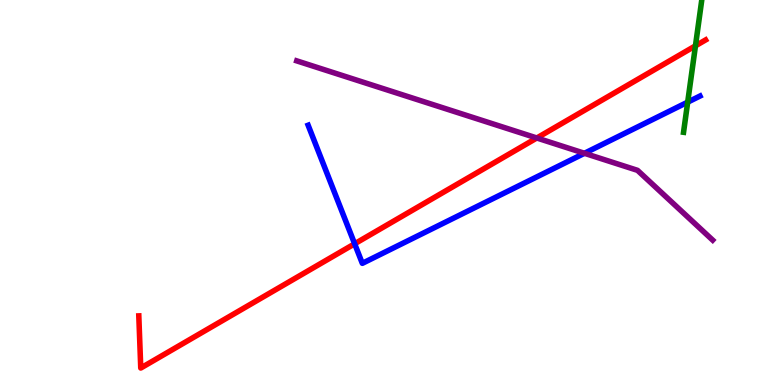[{'lines': ['blue', 'red'], 'intersections': [{'x': 4.58, 'y': 3.67}]}, {'lines': ['green', 'red'], 'intersections': [{'x': 8.97, 'y': 8.81}]}, {'lines': ['purple', 'red'], 'intersections': [{'x': 6.93, 'y': 6.42}]}, {'lines': ['blue', 'green'], 'intersections': [{'x': 8.87, 'y': 7.35}]}, {'lines': ['blue', 'purple'], 'intersections': [{'x': 7.54, 'y': 6.02}]}, {'lines': ['green', 'purple'], 'intersections': []}]